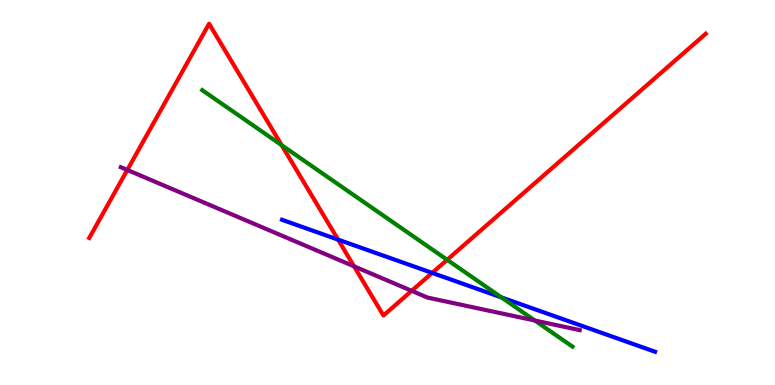[{'lines': ['blue', 'red'], 'intersections': [{'x': 4.36, 'y': 3.78}, {'x': 5.58, 'y': 2.91}]}, {'lines': ['green', 'red'], 'intersections': [{'x': 3.63, 'y': 6.23}, {'x': 5.77, 'y': 3.25}]}, {'lines': ['purple', 'red'], 'intersections': [{'x': 1.64, 'y': 5.59}, {'x': 4.57, 'y': 3.08}, {'x': 5.31, 'y': 2.45}]}, {'lines': ['blue', 'green'], 'intersections': [{'x': 6.47, 'y': 2.28}]}, {'lines': ['blue', 'purple'], 'intersections': []}, {'lines': ['green', 'purple'], 'intersections': [{'x': 6.9, 'y': 1.68}]}]